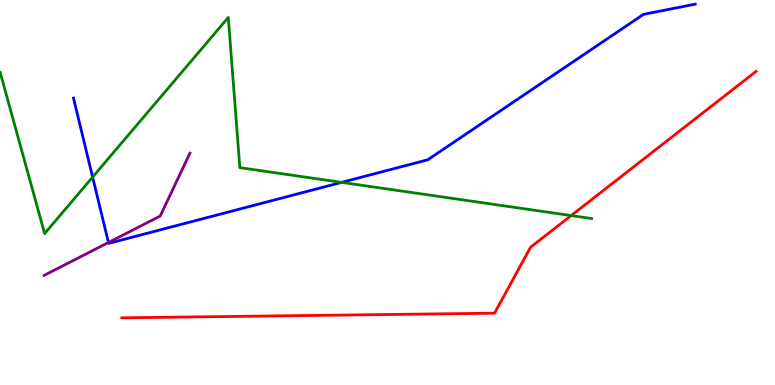[{'lines': ['blue', 'red'], 'intersections': []}, {'lines': ['green', 'red'], 'intersections': [{'x': 7.37, 'y': 4.4}]}, {'lines': ['purple', 'red'], 'intersections': []}, {'lines': ['blue', 'green'], 'intersections': [{'x': 1.2, 'y': 5.4}, {'x': 4.41, 'y': 5.26}]}, {'lines': ['blue', 'purple'], 'intersections': [{'x': 1.4, 'y': 3.7}]}, {'lines': ['green', 'purple'], 'intersections': []}]